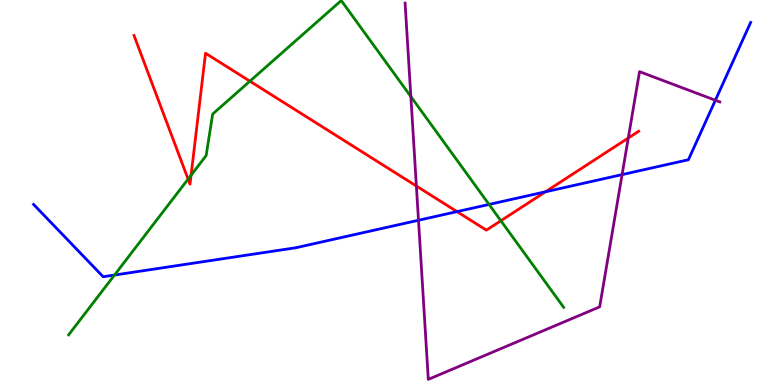[{'lines': ['blue', 'red'], 'intersections': [{'x': 5.9, 'y': 4.5}, {'x': 7.04, 'y': 5.02}]}, {'lines': ['green', 'red'], 'intersections': [{'x': 2.43, 'y': 5.35}, {'x': 2.47, 'y': 5.45}, {'x': 3.22, 'y': 7.89}, {'x': 6.46, 'y': 4.27}]}, {'lines': ['purple', 'red'], 'intersections': [{'x': 5.37, 'y': 5.17}, {'x': 8.11, 'y': 6.42}]}, {'lines': ['blue', 'green'], 'intersections': [{'x': 1.48, 'y': 2.86}, {'x': 6.31, 'y': 4.69}]}, {'lines': ['blue', 'purple'], 'intersections': [{'x': 5.4, 'y': 4.28}, {'x': 8.03, 'y': 5.46}, {'x': 9.23, 'y': 7.4}]}, {'lines': ['green', 'purple'], 'intersections': [{'x': 5.3, 'y': 7.49}]}]